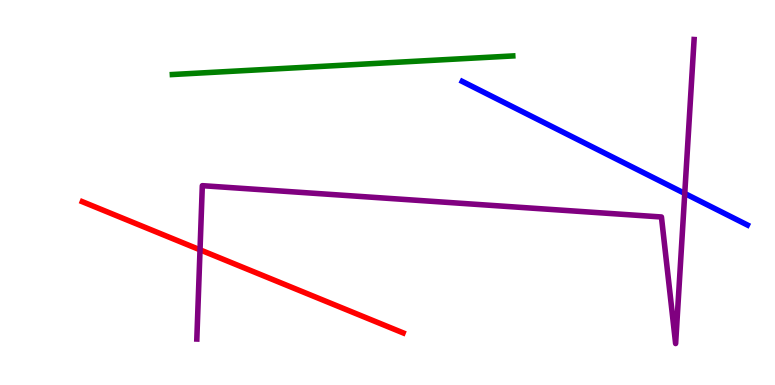[{'lines': ['blue', 'red'], 'intersections': []}, {'lines': ['green', 'red'], 'intersections': []}, {'lines': ['purple', 'red'], 'intersections': [{'x': 2.58, 'y': 3.51}]}, {'lines': ['blue', 'green'], 'intersections': []}, {'lines': ['blue', 'purple'], 'intersections': [{'x': 8.84, 'y': 4.98}]}, {'lines': ['green', 'purple'], 'intersections': []}]